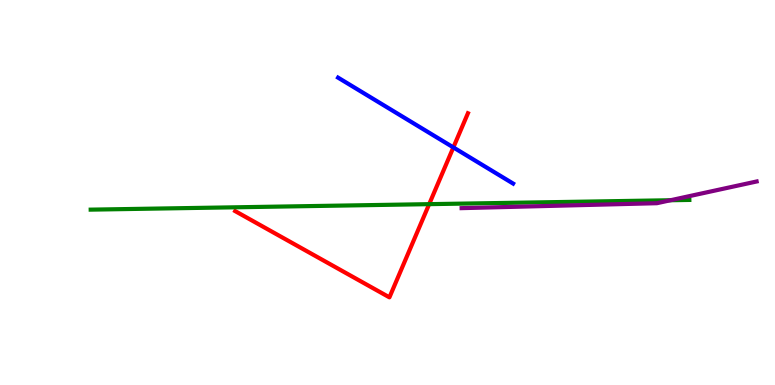[{'lines': ['blue', 'red'], 'intersections': [{'x': 5.85, 'y': 6.17}]}, {'lines': ['green', 'red'], 'intersections': [{'x': 5.54, 'y': 4.7}]}, {'lines': ['purple', 'red'], 'intersections': []}, {'lines': ['blue', 'green'], 'intersections': []}, {'lines': ['blue', 'purple'], 'intersections': []}, {'lines': ['green', 'purple'], 'intersections': [{'x': 8.65, 'y': 4.8}]}]